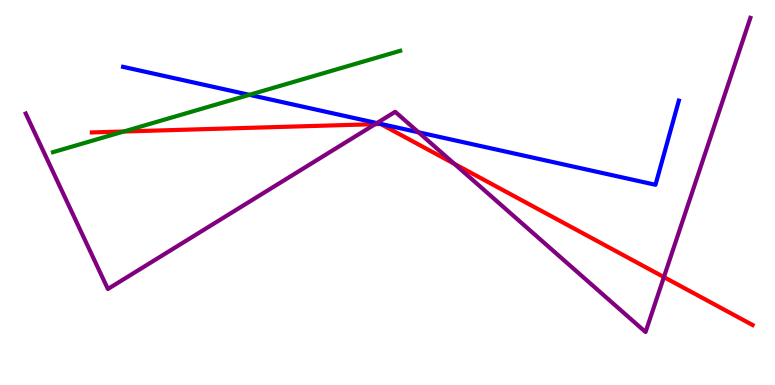[{'lines': ['blue', 'red'], 'intersections': []}, {'lines': ['green', 'red'], 'intersections': [{'x': 1.6, 'y': 6.58}]}, {'lines': ['purple', 'red'], 'intersections': [{'x': 4.84, 'y': 6.77}, {'x': 5.86, 'y': 5.75}, {'x': 8.57, 'y': 2.8}]}, {'lines': ['blue', 'green'], 'intersections': [{'x': 3.22, 'y': 7.54}]}, {'lines': ['blue', 'purple'], 'intersections': [{'x': 4.86, 'y': 6.8}, {'x': 5.4, 'y': 6.56}]}, {'lines': ['green', 'purple'], 'intersections': []}]